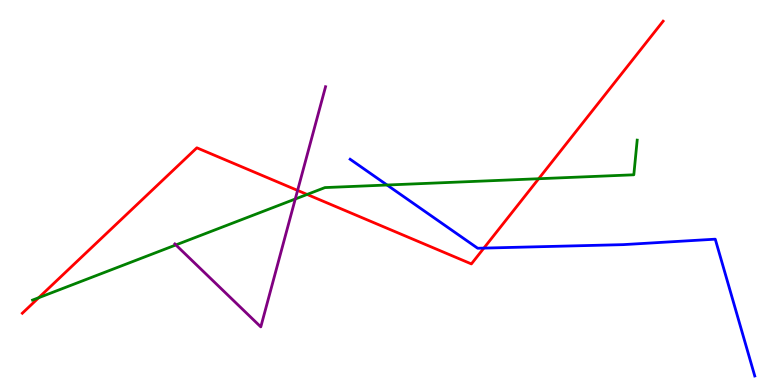[{'lines': ['blue', 'red'], 'intersections': [{'x': 6.24, 'y': 3.56}]}, {'lines': ['green', 'red'], 'intersections': [{'x': 0.499, 'y': 2.27}, {'x': 3.96, 'y': 4.95}, {'x': 6.95, 'y': 5.36}]}, {'lines': ['purple', 'red'], 'intersections': [{'x': 3.84, 'y': 5.05}]}, {'lines': ['blue', 'green'], 'intersections': [{'x': 4.99, 'y': 5.19}]}, {'lines': ['blue', 'purple'], 'intersections': []}, {'lines': ['green', 'purple'], 'intersections': [{'x': 2.27, 'y': 3.64}, {'x': 3.81, 'y': 4.83}]}]